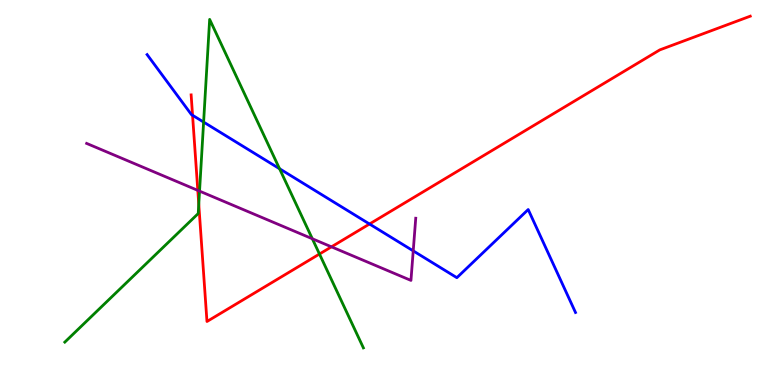[{'lines': ['blue', 'red'], 'intersections': [{'x': 2.48, 'y': 7.01}, {'x': 4.77, 'y': 4.18}]}, {'lines': ['green', 'red'], 'intersections': [{'x': 2.56, 'y': 4.69}, {'x': 4.12, 'y': 3.4}]}, {'lines': ['purple', 'red'], 'intersections': [{'x': 2.55, 'y': 5.06}, {'x': 4.28, 'y': 3.59}]}, {'lines': ['blue', 'green'], 'intersections': [{'x': 2.63, 'y': 6.83}, {'x': 3.61, 'y': 5.62}]}, {'lines': ['blue', 'purple'], 'intersections': [{'x': 5.33, 'y': 3.48}]}, {'lines': ['green', 'purple'], 'intersections': [{'x': 2.57, 'y': 5.04}, {'x': 4.03, 'y': 3.8}]}]